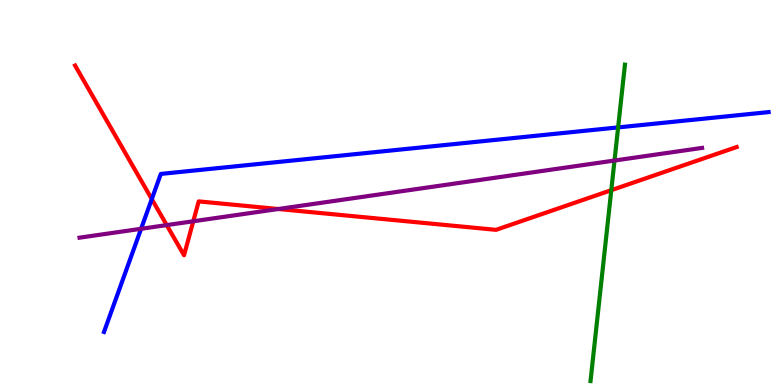[{'lines': ['blue', 'red'], 'intersections': [{'x': 1.96, 'y': 4.83}]}, {'lines': ['green', 'red'], 'intersections': [{'x': 7.89, 'y': 5.06}]}, {'lines': ['purple', 'red'], 'intersections': [{'x': 2.15, 'y': 4.15}, {'x': 2.49, 'y': 4.25}, {'x': 3.59, 'y': 4.57}]}, {'lines': ['blue', 'green'], 'intersections': [{'x': 7.98, 'y': 6.69}]}, {'lines': ['blue', 'purple'], 'intersections': [{'x': 1.82, 'y': 4.06}]}, {'lines': ['green', 'purple'], 'intersections': [{'x': 7.93, 'y': 5.83}]}]